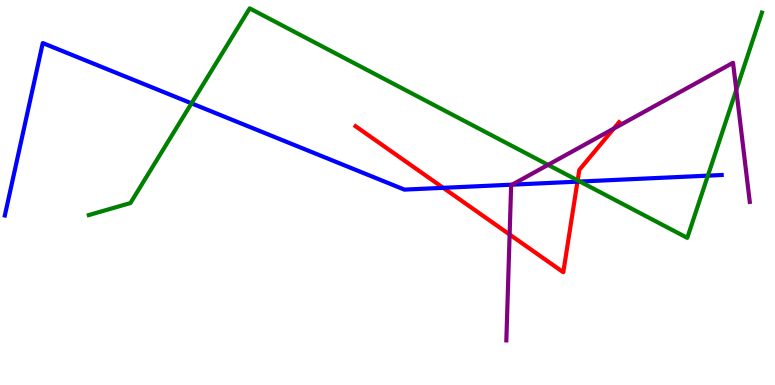[{'lines': ['blue', 'red'], 'intersections': [{'x': 5.72, 'y': 5.12}, {'x': 7.45, 'y': 5.28}]}, {'lines': ['green', 'red'], 'intersections': [{'x': 7.45, 'y': 5.31}]}, {'lines': ['purple', 'red'], 'intersections': [{'x': 6.58, 'y': 3.91}, {'x': 7.92, 'y': 6.66}]}, {'lines': ['blue', 'green'], 'intersections': [{'x': 2.47, 'y': 7.32}, {'x': 7.48, 'y': 5.28}, {'x': 9.13, 'y': 5.44}]}, {'lines': ['blue', 'purple'], 'intersections': [{'x': 6.61, 'y': 5.2}]}, {'lines': ['green', 'purple'], 'intersections': [{'x': 7.07, 'y': 5.72}, {'x': 9.5, 'y': 7.66}]}]